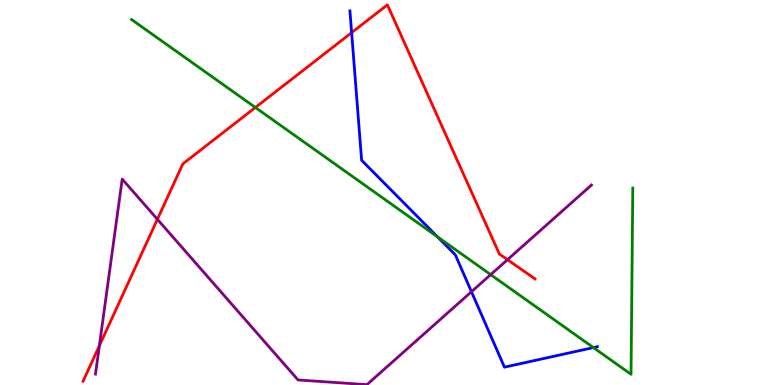[{'lines': ['blue', 'red'], 'intersections': [{'x': 4.54, 'y': 9.15}]}, {'lines': ['green', 'red'], 'intersections': [{'x': 3.3, 'y': 7.21}]}, {'lines': ['purple', 'red'], 'intersections': [{'x': 1.28, 'y': 1.02}, {'x': 2.03, 'y': 4.3}, {'x': 6.55, 'y': 3.25}]}, {'lines': ['blue', 'green'], 'intersections': [{'x': 5.64, 'y': 3.85}, {'x': 7.66, 'y': 0.972}]}, {'lines': ['blue', 'purple'], 'intersections': [{'x': 6.08, 'y': 2.42}]}, {'lines': ['green', 'purple'], 'intersections': [{'x': 6.33, 'y': 2.87}]}]